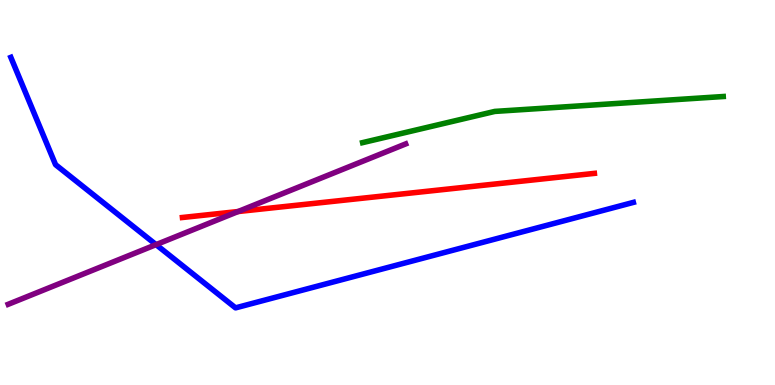[{'lines': ['blue', 'red'], 'intersections': []}, {'lines': ['green', 'red'], 'intersections': []}, {'lines': ['purple', 'red'], 'intersections': [{'x': 3.07, 'y': 4.51}]}, {'lines': ['blue', 'green'], 'intersections': []}, {'lines': ['blue', 'purple'], 'intersections': [{'x': 2.01, 'y': 3.65}]}, {'lines': ['green', 'purple'], 'intersections': []}]